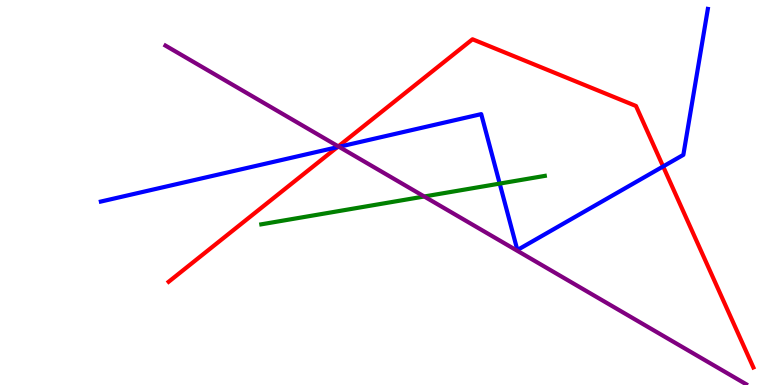[{'lines': ['blue', 'red'], 'intersections': [{'x': 4.35, 'y': 6.18}, {'x': 8.56, 'y': 5.68}]}, {'lines': ['green', 'red'], 'intersections': []}, {'lines': ['purple', 'red'], 'intersections': [{'x': 4.37, 'y': 6.2}]}, {'lines': ['blue', 'green'], 'intersections': [{'x': 6.45, 'y': 5.23}]}, {'lines': ['blue', 'purple'], 'intersections': [{'x': 4.37, 'y': 6.19}]}, {'lines': ['green', 'purple'], 'intersections': [{'x': 5.47, 'y': 4.9}]}]